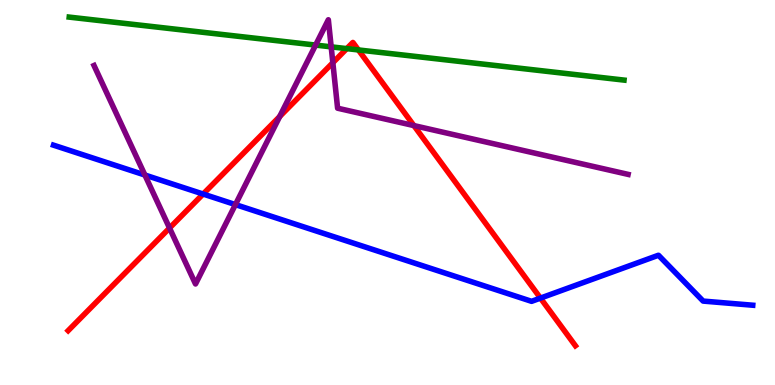[{'lines': ['blue', 'red'], 'intersections': [{'x': 2.62, 'y': 4.96}, {'x': 6.97, 'y': 2.26}]}, {'lines': ['green', 'red'], 'intersections': [{'x': 4.47, 'y': 8.74}, {'x': 4.62, 'y': 8.7}]}, {'lines': ['purple', 'red'], 'intersections': [{'x': 2.19, 'y': 4.08}, {'x': 3.61, 'y': 6.97}, {'x': 4.29, 'y': 8.37}, {'x': 5.34, 'y': 6.74}]}, {'lines': ['blue', 'green'], 'intersections': []}, {'lines': ['blue', 'purple'], 'intersections': [{'x': 1.87, 'y': 5.45}, {'x': 3.04, 'y': 4.69}]}, {'lines': ['green', 'purple'], 'intersections': [{'x': 4.07, 'y': 8.83}, {'x': 4.27, 'y': 8.78}]}]